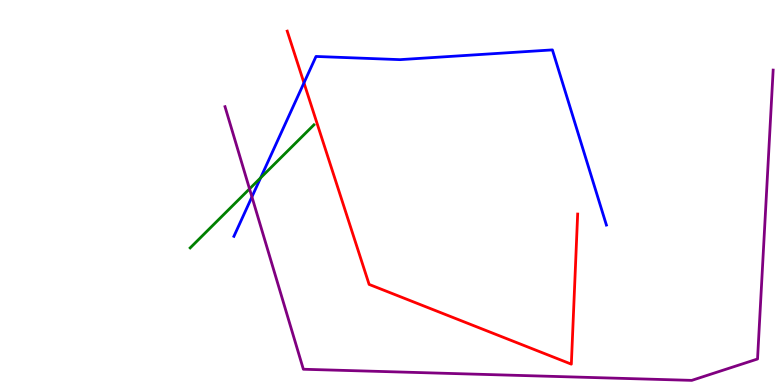[{'lines': ['blue', 'red'], 'intersections': [{'x': 3.92, 'y': 7.85}]}, {'lines': ['green', 'red'], 'intersections': []}, {'lines': ['purple', 'red'], 'intersections': []}, {'lines': ['blue', 'green'], 'intersections': [{'x': 3.36, 'y': 5.38}]}, {'lines': ['blue', 'purple'], 'intersections': [{'x': 3.25, 'y': 4.89}]}, {'lines': ['green', 'purple'], 'intersections': [{'x': 3.22, 'y': 5.09}]}]